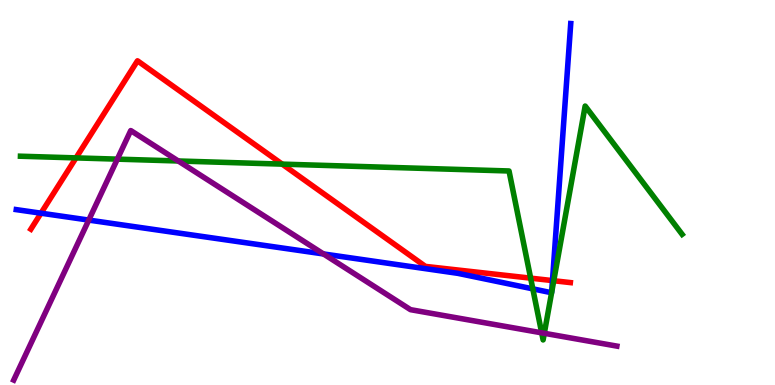[{'lines': ['blue', 'red'], 'intersections': [{'x': 0.529, 'y': 4.46}, {'x': 7.13, 'y': 2.71}]}, {'lines': ['green', 'red'], 'intersections': [{'x': 0.981, 'y': 5.9}, {'x': 3.64, 'y': 5.74}, {'x': 6.85, 'y': 2.78}, {'x': 7.15, 'y': 2.71}]}, {'lines': ['purple', 'red'], 'intersections': []}, {'lines': ['blue', 'green'], 'intersections': [{'x': 6.87, 'y': 2.5}, {'x': 7.12, 'y': 2.4}, {'x': 7.12, 'y': 2.4}]}, {'lines': ['blue', 'purple'], 'intersections': [{'x': 1.15, 'y': 4.28}, {'x': 4.17, 'y': 3.4}]}, {'lines': ['green', 'purple'], 'intersections': [{'x': 1.51, 'y': 5.87}, {'x': 2.3, 'y': 5.82}, {'x': 6.99, 'y': 1.36}, {'x': 7.02, 'y': 1.34}]}]